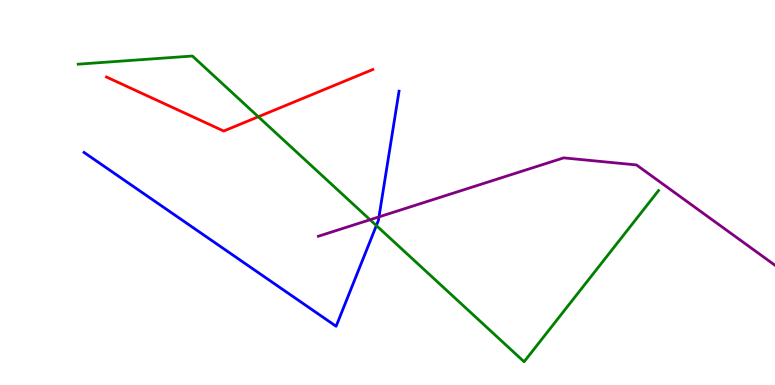[{'lines': ['blue', 'red'], 'intersections': []}, {'lines': ['green', 'red'], 'intersections': [{'x': 3.33, 'y': 6.97}]}, {'lines': ['purple', 'red'], 'intersections': []}, {'lines': ['blue', 'green'], 'intersections': [{'x': 4.86, 'y': 4.14}]}, {'lines': ['blue', 'purple'], 'intersections': [{'x': 4.89, 'y': 4.37}]}, {'lines': ['green', 'purple'], 'intersections': [{'x': 4.77, 'y': 4.29}]}]